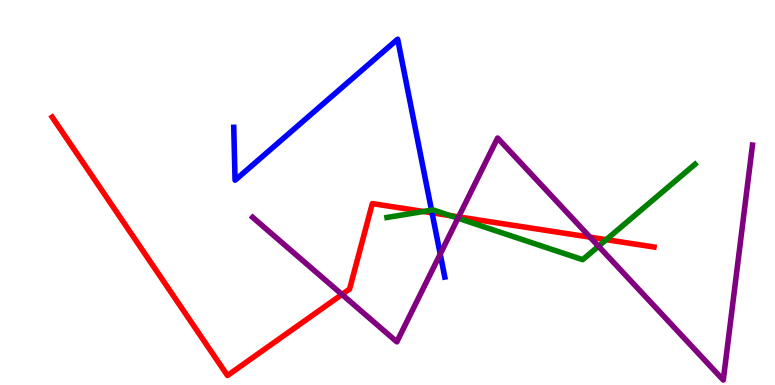[{'lines': ['blue', 'red'], 'intersections': [{'x': 5.57, 'y': 4.47}]}, {'lines': ['green', 'red'], 'intersections': [{'x': 5.46, 'y': 4.51}, {'x': 5.81, 'y': 4.4}, {'x': 7.82, 'y': 3.78}]}, {'lines': ['purple', 'red'], 'intersections': [{'x': 4.41, 'y': 2.35}, {'x': 5.92, 'y': 4.37}, {'x': 7.61, 'y': 3.84}]}, {'lines': ['blue', 'green'], 'intersections': [{'x': 5.57, 'y': 4.54}]}, {'lines': ['blue', 'purple'], 'intersections': [{'x': 5.68, 'y': 3.4}]}, {'lines': ['green', 'purple'], 'intersections': [{'x': 5.91, 'y': 4.33}, {'x': 7.72, 'y': 3.6}]}]